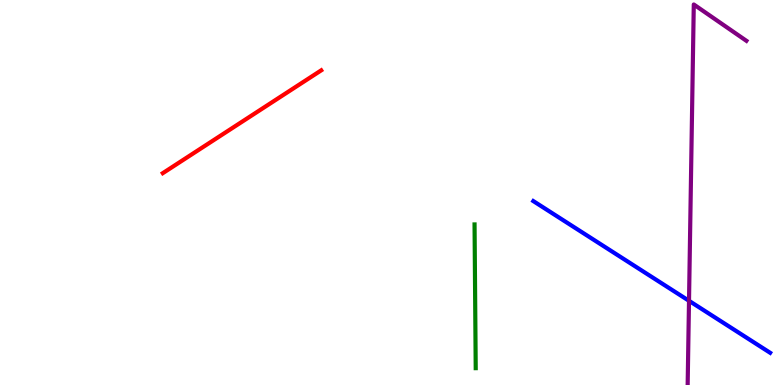[{'lines': ['blue', 'red'], 'intersections': []}, {'lines': ['green', 'red'], 'intersections': []}, {'lines': ['purple', 'red'], 'intersections': []}, {'lines': ['blue', 'green'], 'intersections': []}, {'lines': ['blue', 'purple'], 'intersections': [{'x': 8.89, 'y': 2.19}]}, {'lines': ['green', 'purple'], 'intersections': []}]